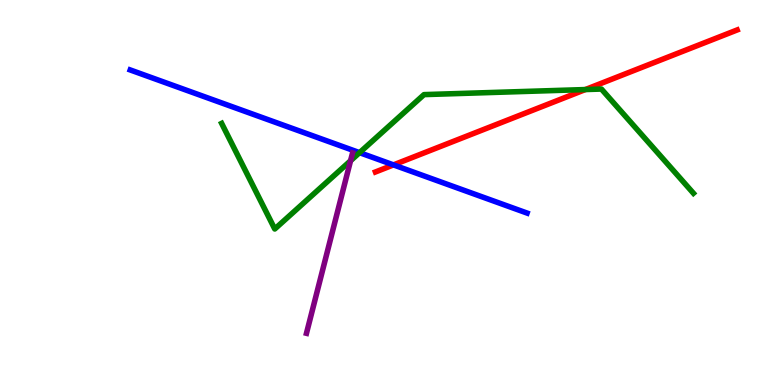[{'lines': ['blue', 'red'], 'intersections': [{'x': 5.08, 'y': 5.72}]}, {'lines': ['green', 'red'], 'intersections': [{'x': 7.55, 'y': 7.67}]}, {'lines': ['purple', 'red'], 'intersections': []}, {'lines': ['blue', 'green'], 'intersections': [{'x': 4.64, 'y': 6.03}]}, {'lines': ['blue', 'purple'], 'intersections': []}, {'lines': ['green', 'purple'], 'intersections': [{'x': 4.52, 'y': 5.82}]}]